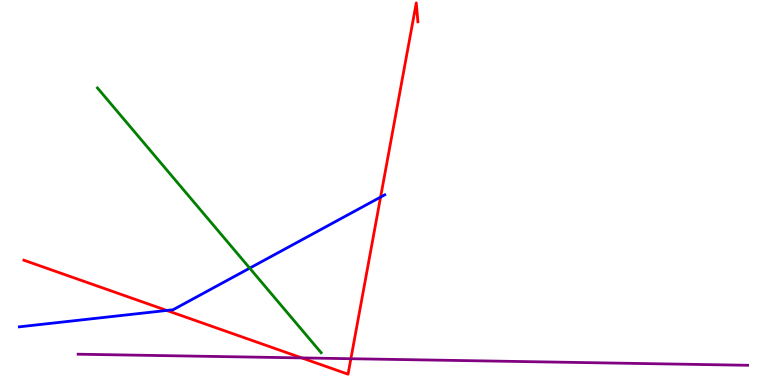[{'lines': ['blue', 'red'], 'intersections': [{'x': 2.15, 'y': 1.94}, {'x': 4.91, 'y': 4.88}]}, {'lines': ['green', 'red'], 'intersections': []}, {'lines': ['purple', 'red'], 'intersections': [{'x': 3.89, 'y': 0.704}, {'x': 4.53, 'y': 0.683}]}, {'lines': ['blue', 'green'], 'intersections': [{'x': 3.22, 'y': 3.04}]}, {'lines': ['blue', 'purple'], 'intersections': []}, {'lines': ['green', 'purple'], 'intersections': []}]